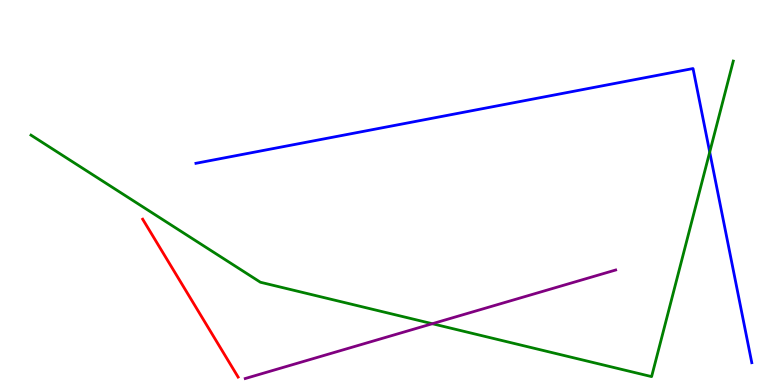[{'lines': ['blue', 'red'], 'intersections': []}, {'lines': ['green', 'red'], 'intersections': []}, {'lines': ['purple', 'red'], 'intersections': []}, {'lines': ['blue', 'green'], 'intersections': [{'x': 9.16, 'y': 6.05}]}, {'lines': ['blue', 'purple'], 'intersections': []}, {'lines': ['green', 'purple'], 'intersections': [{'x': 5.58, 'y': 1.59}]}]